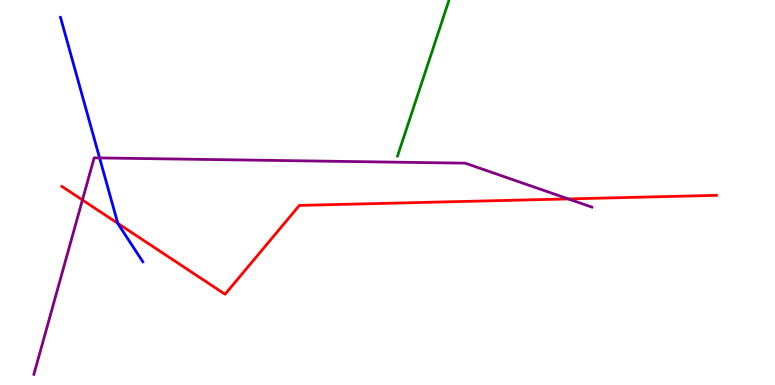[{'lines': ['blue', 'red'], 'intersections': [{'x': 1.52, 'y': 4.2}]}, {'lines': ['green', 'red'], 'intersections': []}, {'lines': ['purple', 'red'], 'intersections': [{'x': 1.06, 'y': 4.81}, {'x': 7.33, 'y': 4.83}]}, {'lines': ['blue', 'green'], 'intersections': []}, {'lines': ['blue', 'purple'], 'intersections': [{'x': 1.29, 'y': 5.9}]}, {'lines': ['green', 'purple'], 'intersections': []}]